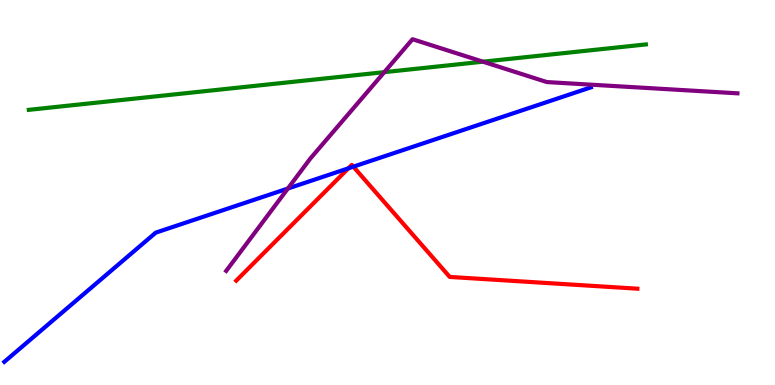[{'lines': ['blue', 'red'], 'intersections': [{'x': 4.5, 'y': 5.63}, {'x': 4.56, 'y': 5.67}]}, {'lines': ['green', 'red'], 'intersections': []}, {'lines': ['purple', 'red'], 'intersections': []}, {'lines': ['blue', 'green'], 'intersections': []}, {'lines': ['blue', 'purple'], 'intersections': [{'x': 3.71, 'y': 5.1}]}, {'lines': ['green', 'purple'], 'intersections': [{'x': 4.96, 'y': 8.13}, {'x': 6.23, 'y': 8.4}]}]